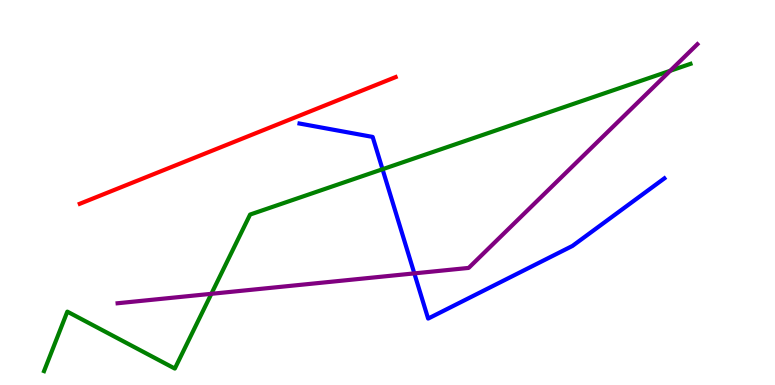[{'lines': ['blue', 'red'], 'intersections': []}, {'lines': ['green', 'red'], 'intersections': []}, {'lines': ['purple', 'red'], 'intersections': []}, {'lines': ['blue', 'green'], 'intersections': [{'x': 4.94, 'y': 5.6}]}, {'lines': ['blue', 'purple'], 'intersections': [{'x': 5.35, 'y': 2.9}]}, {'lines': ['green', 'purple'], 'intersections': [{'x': 2.73, 'y': 2.37}, {'x': 8.65, 'y': 8.16}]}]